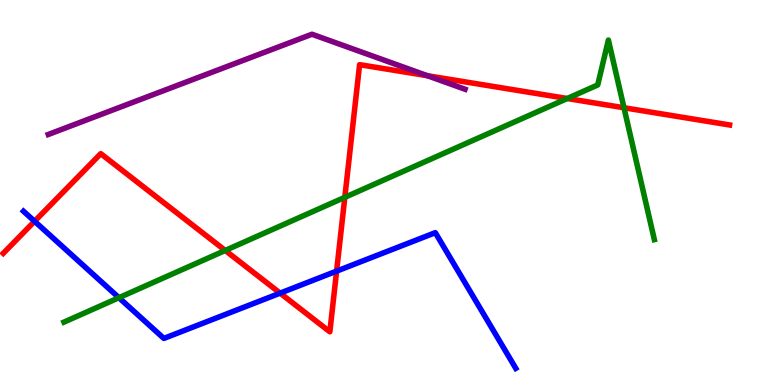[{'lines': ['blue', 'red'], 'intersections': [{'x': 0.446, 'y': 4.25}, {'x': 3.61, 'y': 2.39}, {'x': 4.34, 'y': 2.96}]}, {'lines': ['green', 'red'], 'intersections': [{'x': 2.91, 'y': 3.49}, {'x': 4.45, 'y': 4.87}, {'x': 7.32, 'y': 7.44}, {'x': 8.05, 'y': 7.2}]}, {'lines': ['purple', 'red'], 'intersections': [{'x': 5.52, 'y': 8.03}]}, {'lines': ['blue', 'green'], 'intersections': [{'x': 1.53, 'y': 2.27}]}, {'lines': ['blue', 'purple'], 'intersections': []}, {'lines': ['green', 'purple'], 'intersections': []}]